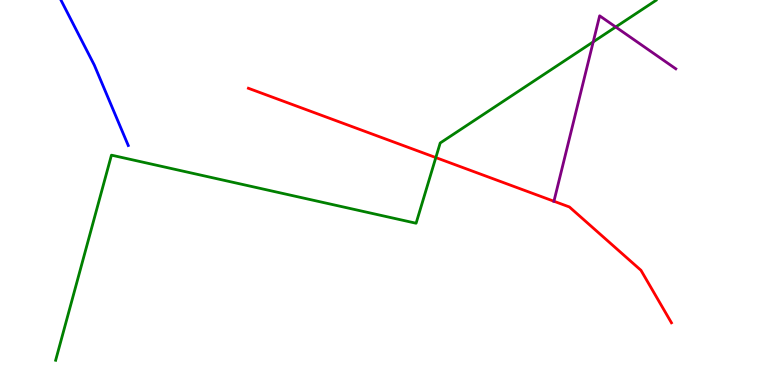[{'lines': ['blue', 'red'], 'intersections': []}, {'lines': ['green', 'red'], 'intersections': [{'x': 5.62, 'y': 5.91}]}, {'lines': ['purple', 'red'], 'intersections': [{'x': 7.15, 'y': 4.77}]}, {'lines': ['blue', 'green'], 'intersections': []}, {'lines': ['blue', 'purple'], 'intersections': []}, {'lines': ['green', 'purple'], 'intersections': [{'x': 7.65, 'y': 8.91}, {'x': 7.94, 'y': 9.3}]}]